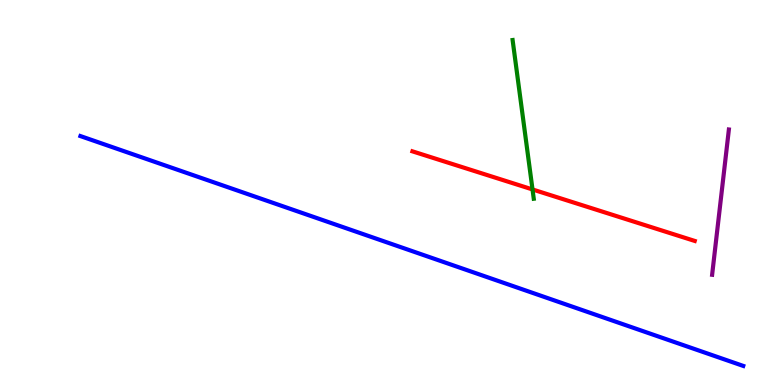[{'lines': ['blue', 'red'], 'intersections': []}, {'lines': ['green', 'red'], 'intersections': [{'x': 6.87, 'y': 5.08}]}, {'lines': ['purple', 'red'], 'intersections': []}, {'lines': ['blue', 'green'], 'intersections': []}, {'lines': ['blue', 'purple'], 'intersections': []}, {'lines': ['green', 'purple'], 'intersections': []}]